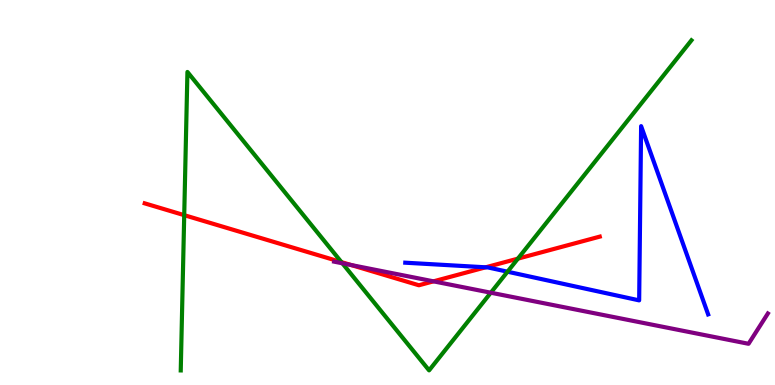[{'lines': ['blue', 'red'], 'intersections': [{'x': 6.27, 'y': 3.06}]}, {'lines': ['green', 'red'], 'intersections': [{'x': 2.38, 'y': 4.41}, {'x': 4.41, 'y': 3.19}, {'x': 6.68, 'y': 3.28}]}, {'lines': ['purple', 'red'], 'intersections': [{'x': 4.53, 'y': 3.12}, {'x': 5.59, 'y': 2.69}]}, {'lines': ['blue', 'green'], 'intersections': [{'x': 6.55, 'y': 2.94}]}, {'lines': ['blue', 'purple'], 'intersections': []}, {'lines': ['green', 'purple'], 'intersections': [{'x': 4.42, 'y': 3.16}, {'x': 6.33, 'y': 2.4}]}]